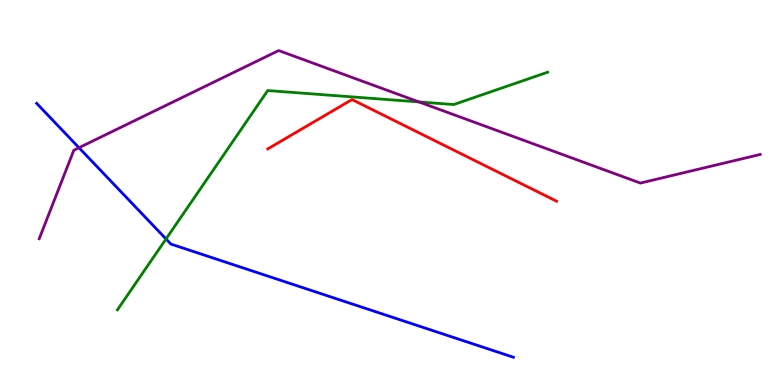[{'lines': ['blue', 'red'], 'intersections': []}, {'lines': ['green', 'red'], 'intersections': []}, {'lines': ['purple', 'red'], 'intersections': []}, {'lines': ['blue', 'green'], 'intersections': [{'x': 2.14, 'y': 3.79}]}, {'lines': ['blue', 'purple'], 'intersections': [{'x': 1.02, 'y': 6.16}]}, {'lines': ['green', 'purple'], 'intersections': [{'x': 5.41, 'y': 7.35}]}]